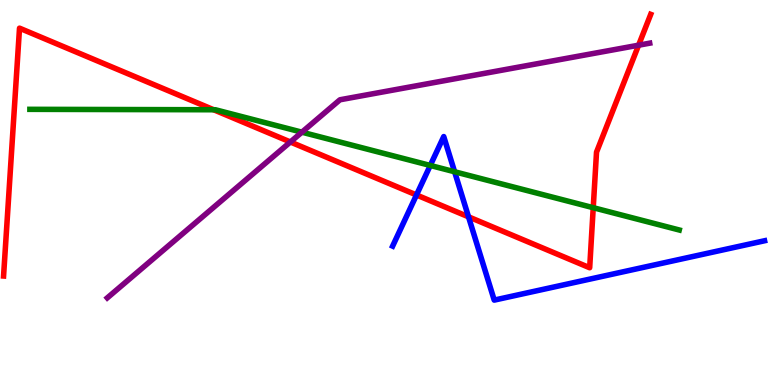[{'lines': ['blue', 'red'], 'intersections': [{'x': 5.37, 'y': 4.94}, {'x': 6.05, 'y': 4.37}]}, {'lines': ['green', 'red'], 'intersections': [{'x': 2.76, 'y': 7.15}, {'x': 7.65, 'y': 4.61}]}, {'lines': ['purple', 'red'], 'intersections': [{'x': 3.75, 'y': 6.31}, {'x': 8.24, 'y': 8.83}]}, {'lines': ['blue', 'green'], 'intersections': [{'x': 5.55, 'y': 5.7}, {'x': 5.87, 'y': 5.54}]}, {'lines': ['blue', 'purple'], 'intersections': []}, {'lines': ['green', 'purple'], 'intersections': [{'x': 3.9, 'y': 6.57}]}]